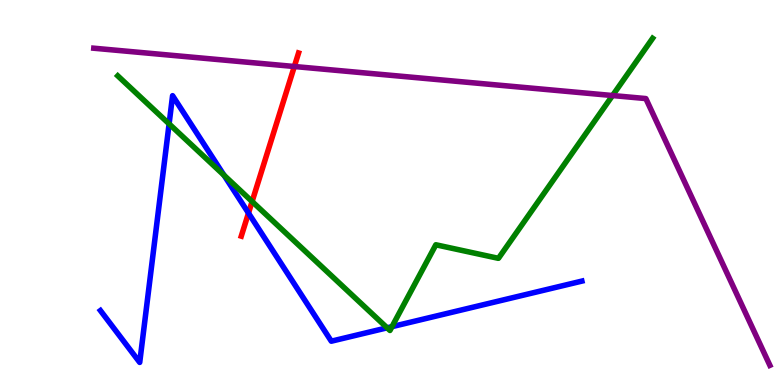[{'lines': ['blue', 'red'], 'intersections': [{'x': 3.21, 'y': 4.47}]}, {'lines': ['green', 'red'], 'intersections': [{'x': 3.25, 'y': 4.77}]}, {'lines': ['purple', 'red'], 'intersections': [{'x': 3.8, 'y': 8.27}]}, {'lines': ['blue', 'green'], 'intersections': [{'x': 2.18, 'y': 6.78}, {'x': 2.89, 'y': 5.45}, {'x': 5.0, 'y': 1.49}, {'x': 5.06, 'y': 1.52}]}, {'lines': ['blue', 'purple'], 'intersections': []}, {'lines': ['green', 'purple'], 'intersections': [{'x': 7.9, 'y': 7.52}]}]